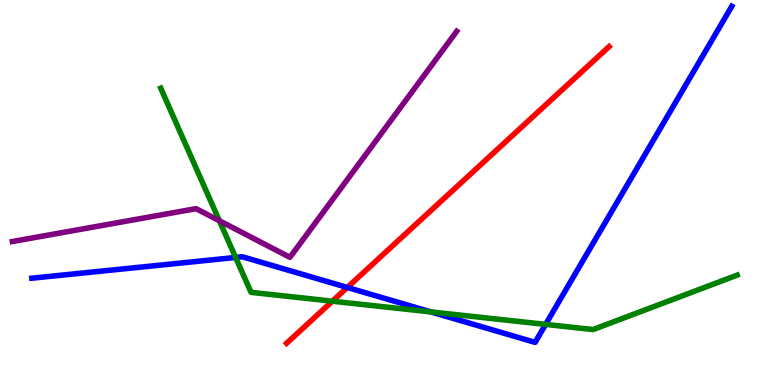[{'lines': ['blue', 'red'], 'intersections': [{'x': 4.48, 'y': 2.53}]}, {'lines': ['green', 'red'], 'intersections': [{'x': 4.29, 'y': 2.18}]}, {'lines': ['purple', 'red'], 'intersections': []}, {'lines': ['blue', 'green'], 'intersections': [{'x': 3.04, 'y': 3.31}, {'x': 5.56, 'y': 1.9}, {'x': 7.04, 'y': 1.57}]}, {'lines': ['blue', 'purple'], 'intersections': []}, {'lines': ['green', 'purple'], 'intersections': [{'x': 2.83, 'y': 4.27}]}]